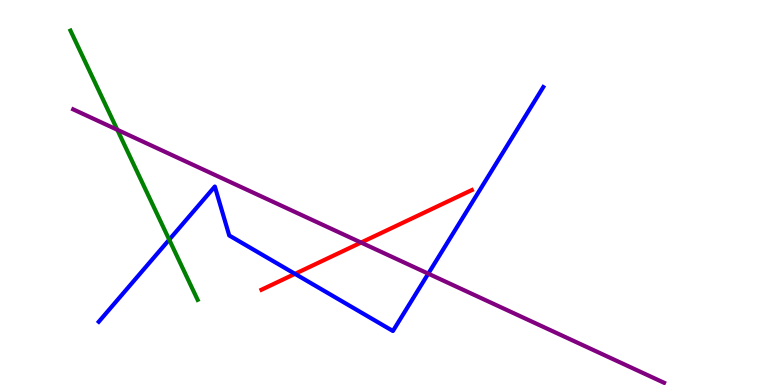[{'lines': ['blue', 'red'], 'intersections': [{'x': 3.81, 'y': 2.89}]}, {'lines': ['green', 'red'], 'intersections': []}, {'lines': ['purple', 'red'], 'intersections': [{'x': 4.66, 'y': 3.7}]}, {'lines': ['blue', 'green'], 'intersections': [{'x': 2.18, 'y': 3.77}]}, {'lines': ['blue', 'purple'], 'intersections': [{'x': 5.53, 'y': 2.89}]}, {'lines': ['green', 'purple'], 'intersections': [{'x': 1.51, 'y': 6.63}]}]